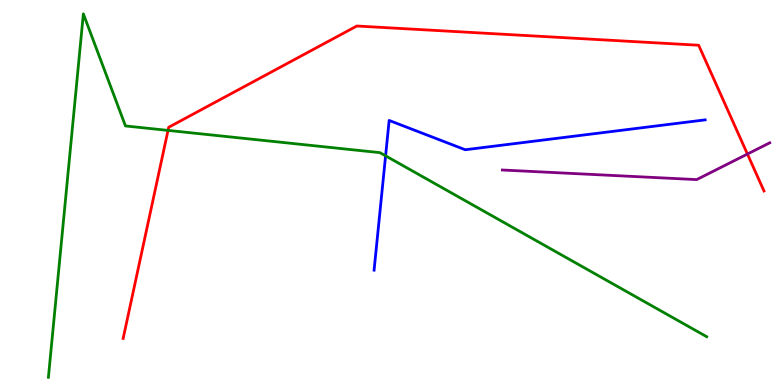[{'lines': ['blue', 'red'], 'intersections': []}, {'lines': ['green', 'red'], 'intersections': [{'x': 2.17, 'y': 6.61}]}, {'lines': ['purple', 'red'], 'intersections': [{'x': 9.64, 'y': 6.0}]}, {'lines': ['blue', 'green'], 'intersections': [{'x': 4.98, 'y': 5.95}]}, {'lines': ['blue', 'purple'], 'intersections': []}, {'lines': ['green', 'purple'], 'intersections': []}]